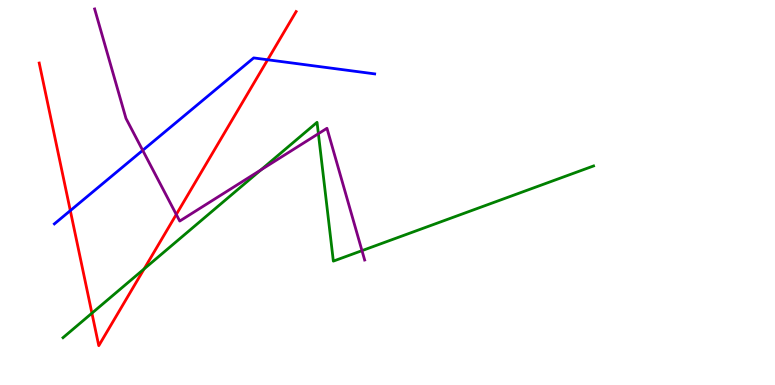[{'lines': ['blue', 'red'], 'intersections': [{'x': 0.907, 'y': 4.53}, {'x': 3.45, 'y': 8.45}]}, {'lines': ['green', 'red'], 'intersections': [{'x': 1.19, 'y': 1.87}, {'x': 1.86, 'y': 3.01}]}, {'lines': ['purple', 'red'], 'intersections': [{'x': 2.27, 'y': 4.43}]}, {'lines': ['blue', 'green'], 'intersections': []}, {'lines': ['blue', 'purple'], 'intersections': [{'x': 1.84, 'y': 6.1}]}, {'lines': ['green', 'purple'], 'intersections': [{'x': 3.37, 'y': 5.59}, {'x': 4.11, 'y': 6.53}, {'x': 4.67, 'y': 3.49}]}]